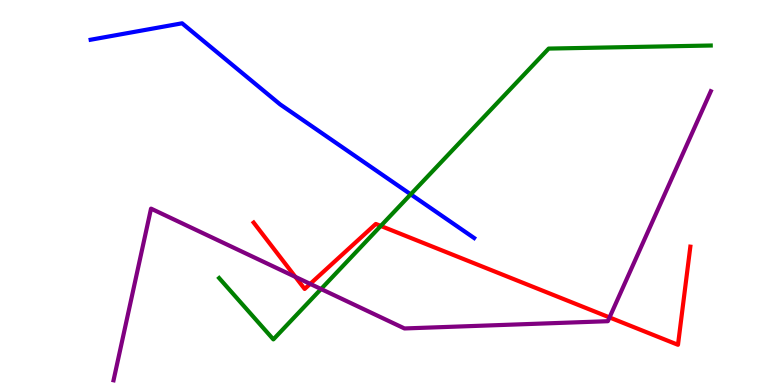[{'lines': ['blue', 'red'], 'intersections': []}, {'lines': ['green', 'red'], 'intersections': [{'x': 4.91, 'y': 4.13}]}, {'lines': ['purple', 'red'], 'intersections': [{'x': 3.81, 'y': 2.81}, {'x': 4.0, 'y': 2.63}, {'x': 7.86, 'y': 1.76}]}, {'lines': ['blue', 'green'], 'intersections': [{'x': 5.3, 'y': 4.95}]}, {'lines': ['blue', 'purple'], 'intersections': []}, {'lines': ['green', 'purple'], 'intersections': [{'x': 4.14, 'y': 2.49}]}]